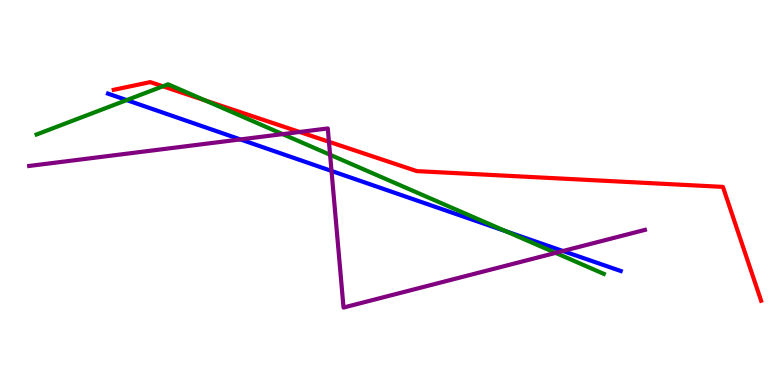[{'lines': ['blue', 'red'], 'intersections': []}, {'lines': ['green', 'red'], 'intersections': [{'x': 2.1, 'y': 7.76}, {'x': 2.65, 'y': 7.39}]}, {'lines': ['purple', 'red'], 'intersections': [{'x': 3.87, 'y': 6.57}, {'x': 4.24, 'y': 6.32}]}, {'lines': ['blue', 'green'], 'intersections': [{'x': 1.63, 'y': 7.4}, {'x': 6.53, 'y': 3.99}]}, {'lines': ['blue', 'purple'], 'intersections': [{'x': 3.1, 'y': 6.38}, {'x': 4.28, 'y': 5.56}, {'x': 7.26, 'y': 3.48}]}, {'lines': ['green', 'purple'], 'intersections': [{'x': 3.65, 'y': 6.52}, {'x': 4.26, 'y': 5.98}, {'x': 7.17, 'y': 3.43}]}]